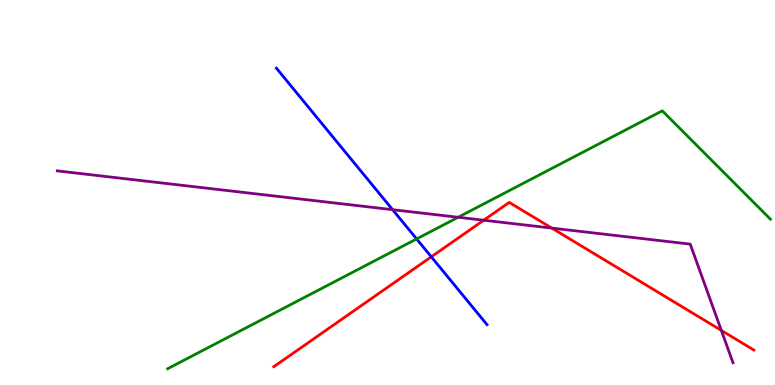[{'lines': ['blue', 'red'], 'intersections': [{'x': 5.57, 'y': 3.33}]}, {'lines': ['green', 'red'], 'intersections': []}, {'lines': ['purple', 'red'], 'intersections': [{'x': 6.24, 'y': 4.28}, {'x': 7.12, 'y': 4.08}, {'x': 9.31, 'y': 1.42}]}, {'lines': ['blue', 'green'], 'intersections': [{'x': 5.38, 'y': 3.79}]}, {'lines': ['blue', 'purple'], 'intersections': [{'x': 5.07, 'y': 4.55}]}, {'lines': ['green', 'purple'], 'intersections': [{'x': 5.91, 'y': 4.36}]}]